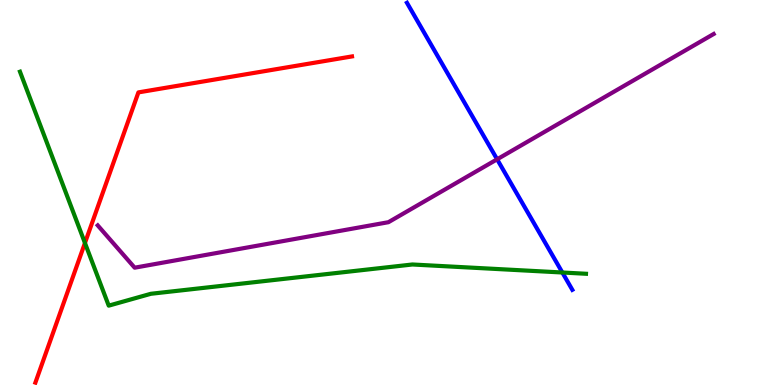[{'lines': ['blue', 'red'], 'intersections': []}, {'lines': ['green', 'red'], 'intersections': [{'x': 1.1, 'y': 3.69}]}, {'lines': ['purple', 'red'], 'intersections': []}, {'lines': ['blue', 'green'], 'intersections': [{'x': 7.26, 'y': 2.92}]}, {'lines': ['blue', 'purple'], 'intersections': [{'x': 6.41, 'y': 5.86}]}, {'lines': ['green', 'purple'], 'intersections': []}]